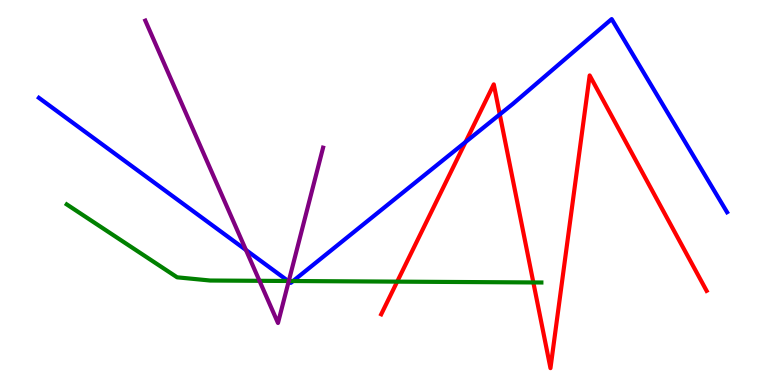[{'lines': ['blue', 'red'], 'intersections': [{'x': 6.01, 'y': 6.31}, {'x': 6.45, 'y': 7.03}]}, {'lines': ['green', 'red'], 'intersections': [{'x': 5.13, 'y': 2.68}, {'x': 6.88, 'y': 2.66}]}, {'lines': ['purple', 'red'], 'intersections': []}, {'lines': ['blue', 'green'], 'intersections': [{'x': 3.72, 'y': 2.7}, {'x': 3.78, 'y': 2.7}]}, {'lines': ['blue', 'purple'], 'intersections': [{'x': 3.17, 'y': 3.51}, {'x': 3.72, 'y': 2.69}]}, {'lines': ['green', 'purple'], 'intersections': [{'x': 3.35, 'y': 2.71}, {'x': 3.73, 'y': 2.7}]}]